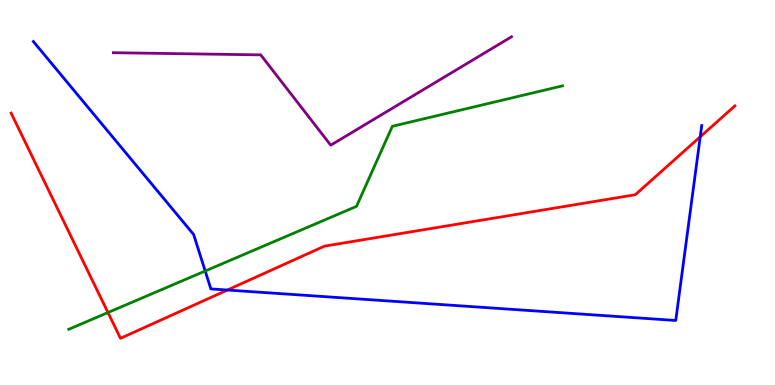[{'lines': ['blue', 'red'], 'intersections': [{'x': 2.93, 'y': 2.47}, {'x': 9.04, 'y': 6.45}]}, {'lines': ['green', 'red'], 'intersections': [{'x': 1.39, 'y': 1.88}]}, {'lines': ['purple', 'red'], 'intersections': []}, {'lines': ['blue', 'green'], 'intersections': [{'x': 2.65, 'y': 2.96}]}, {'lines': ['blue', 'purple'], 'intersections': []}, {'lines': ['green', 'purple'], 'intersections': []}]